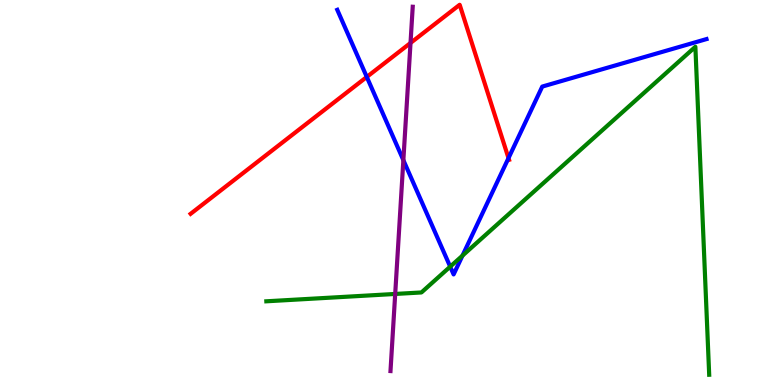[{'lines': ['blue', 'red'], 'intersections': [{'x': 4.73, 'y': 8.0}, {'x': 6.56, 'y': 5.89}]}, {'lines': ['green', 'red'], 'intersections': []}, {'lines': ['purple', 'red'], 'intersections': [{'x': 5.3, 'y': 8.88}]}, {'lines': ['blue', 'green'], 'intersections': [{'x': 5.81, 'y': 3.07}, {'x': 5.97, 'y': 3.36}]}, {'lines': ['blue', 'purple'], 'intersections': [{'x': 5.2, 'y': 5.84}]}, {'lines': ['green', 'purple'], 'intersections': [{'x': 5.1, 'y': 2.36}]}]